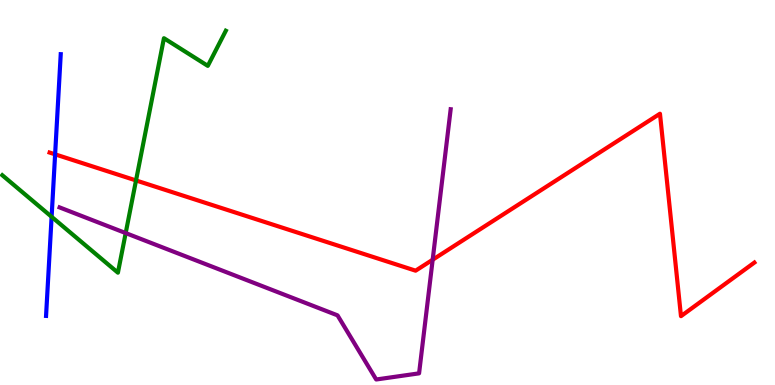[{'lines': ['blue', 'red'], 'intersections': [{'x': 0.711, 'y': 5.99}]}, {'lines': ['green', 'red'], 'intersections': [{'x': 1.76, 'y': 5.31}]}, {'lines': ['purple', 'red'], 'intersections': [{'x': 5.58, 'y': 3.25}]}, {'lines': ['blue', 'green'], 'intersections': [{'x': 0.666, 'y': 4.37}]}, {'lines': ['blue', 'purple'], 'intersections': []}, {'lines': ['green', 'purple'], 'intersections': [{'x': 1.62, 'y': 3.95}]}]